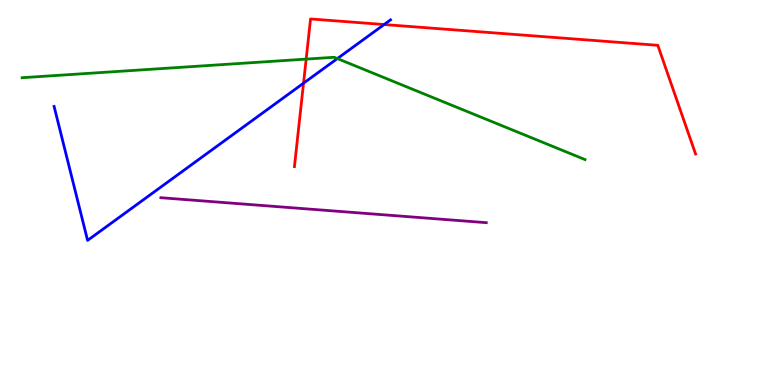[{'lines': ['blue', 'red'], 'intersections': [{'x': 3.92, 'y': 7.84}, {'x': 4.96, 'y': 9.36}]}, {'lines': ['green', 'red'], 'intersections': [{'x': 3.95, 'y': 8.46}]}, {'lines': ['purple', 'red'], 'intersections': []}, {'lines': ['blue', 'green'], 'intersections': [{'x': 4.35, 'y': 8.48}]}, {'lines': ['blue', 'purple'], 'intersections': []}, {'lines': ['green', 'purple'], 'intersections': []}]